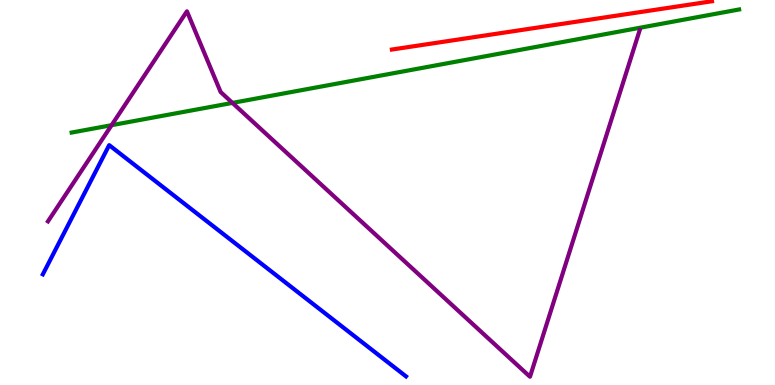[{'lines': ['blue', 'red'], 'intersections': []}, {'lines': ['green', 'red'], 'intersections': []}, {'lines': ['purple', 'red'], 'intersections': []}, {'lines': ['blue', 'green'], 'intersections': []}, {'lines': ['blue', 'purple'], 'intersections': []}, {'lines': ['green', 'purple'], 'intersections': [{'x': 1.44, 'y': 6.75}, {'x': 3.0, 'y': 7.33}]}]